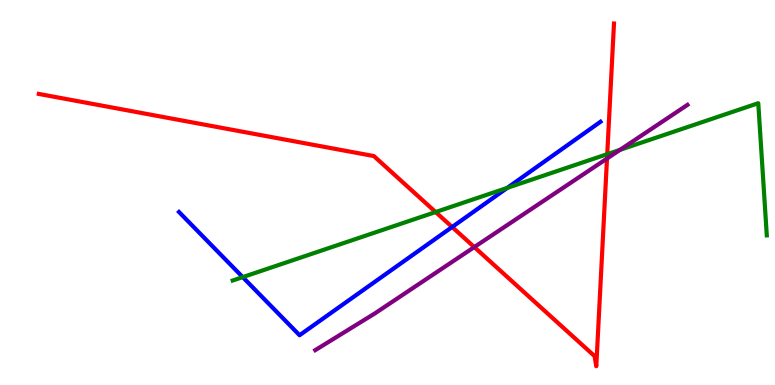[{'lines': ['blue', 'red'], 'intersections': [{'x': 5.83, 'y': 4.1}]}, {'lines': ['green', 'red'], 'intersections': [{'x': 5.62, 'y': 4.49}, {'x': 7.84, 'y': 6.0}]}, {'lines': ['purple', 'red'], 'intersections': [{'x': 6.12, 'y': 3.58}, {'x': 7.83, 'y': 5.88}]}, {'lines': ['blue', 'green'], 'intersections': [{'x': 3.13, 'y': 2.8}, {'x': 6.55, 'y': 5.12}]}, {'lines': ['blue', 'purple'], 'intersections': []}, {'lines': ['green', 'purple'], 'intersections': [{'x': 8.0, 'y': 6.11}]}]